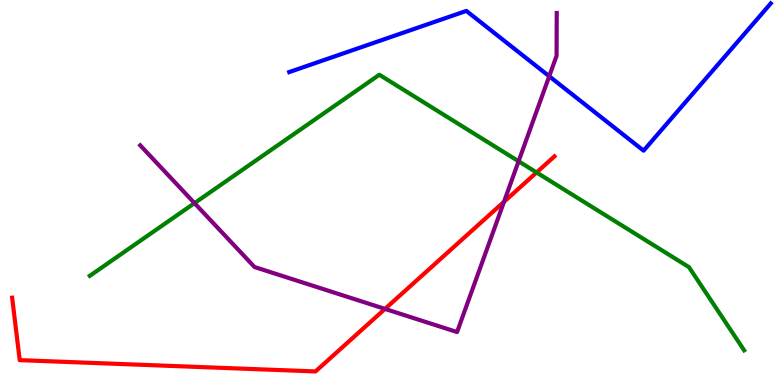[{'lines': ['blue', 'red'], 'intersections': []}, {'lines': ['green', 'red'], 'intersections': [{'x': 6.92, 'y': 5.52}]}, {'lines': ['purple', 'red'], 'intersections': [{'x': 4.97, 'y': 1.98}, {'x': 6.5, 'y': 4.76}]}, {'lines': ['blue', 'green'], 'intersections': []}, {'lines': ['blue', 'purple'], 'intersections': [{'x': 7.09, 'y': 8.02}]}, {'lines': ['green', 'purple'], 'intersections': [{'x': 2.51, 'y': 4.72}, {'x': 6.69, 'y': 5.81}]}]